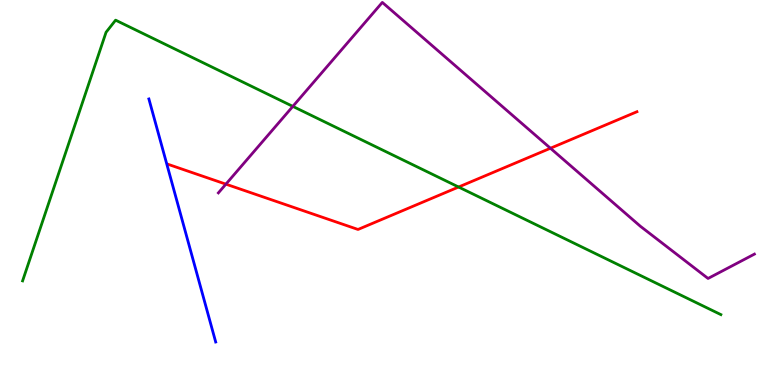[{'lines': ['blue', 'red'], 'intersections': []}, {'lines': ['green', 'red'], 'intersections': [{'x': 5.92, 'y': 5.14}]}, {'lines': ['purple', 'red'], 'intersections': [{'x': 2.91, 'y': 5.22}, {'x': 7.1, 'y': 6.15}]}, {'lines': ['blue', 'green'], 'intersections': []}, {'lines': ['blue', 'purple'], 'intersections': []}, {'lines': ['green', 'purple'], 'intersections': [{'x': 3.78, 'y': 7.24}]}]